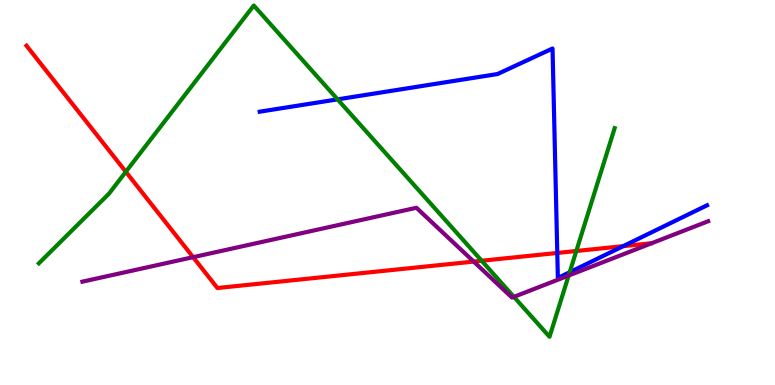[{'lines': ['blue', 'red'], 'intersections': [{'x': 7.19, 'y': 3.43}, {'x': 8.04, 'y': 3.61}]}, {'lines': ['green', 'red'], 'intersections': [{'x': 1.62, 'y': 5.54}, {'x': 6.22, 'y': 3.23}, {'x': 7.44, 'y': 3.48}]}, {'lines': ['purple', 'red'], 'intersections': [{'x': 2.49, 'y': 3.32}, {'x': 6.11, 'y': 3.21}]}, {'lines': ['blue', 'green'], 'intersections': [{'x': 4.36, 'y': 7.42}, {'x': 7.35, 'y': 2.93}]}, {'lines': ['blue', 'purple'], 'intersections': []}, {'lines': ['green', 'purple'], 'intersections': [{'x': 6.63, 'y': 2.29}, {'x': 7.34, 'y': 2.84}]}]